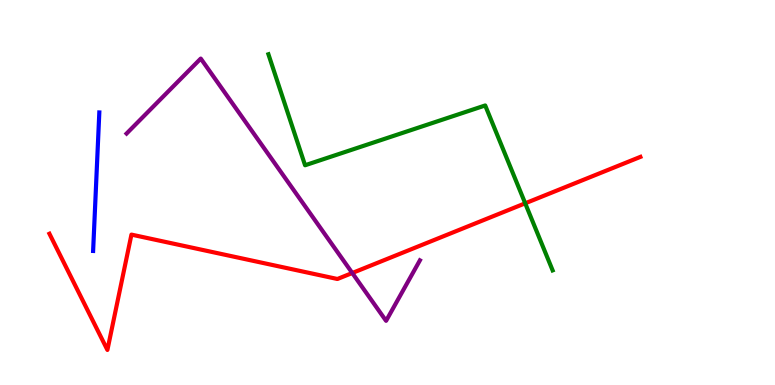[{'lines': ['blue', 'red'], 'intersections': []}, {'lines': ['green', 'red'], 'intersections': [{'x': 6.78, 'y': 4.72}]}, {'lines': ['purple', 'red'], 'intersections': [{'x': 4.55, 'y': 2.91}]}, {'lines': ['blue', 'green'], 'intersections': []}, {'lines': ['blue', 'purple'], 'intersections': []}, {'lines': ['green', 'purple'], 'intersections': []}]